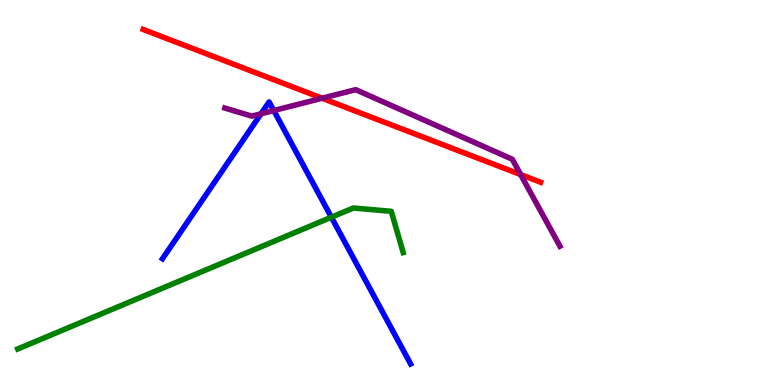[{'lines': ['blue', 'red'], 'intersections': []}, {'lines': ['green', 'red'], 'intersections': []}, {'lines': ['purple', 'red'], 'intersections': [{'x': 4.16, 'y': 7.45}, {'x': 6.72, 'y': 5.46}]}, {'lines': ['blue', 'green'], 'intersections': [{'x': 4.28, 'y': 4.36}]}, {'lines': ['blue', 'purple'], 'intersections': [{'x': 3.37, 'y': 7.04}, {'x': 3.53, 'y': 7.13}]}, {'lines': ['green', 'purple'], 'intersections': []}]